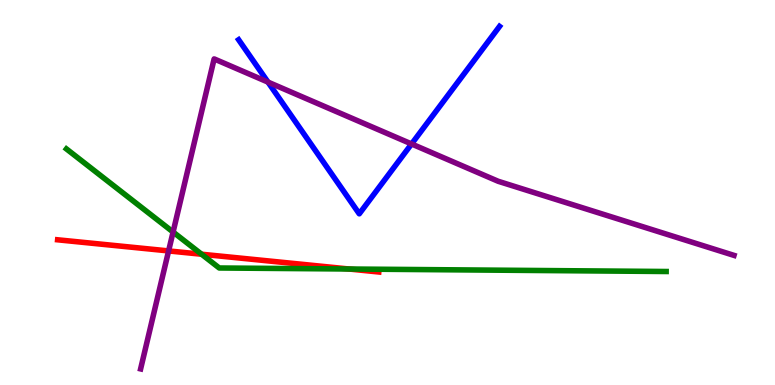[{'lines': ['blue', 'red'], 'intersections': []}, {'lines': ['green', 'red'], 'intersections': [{'x': 2.6, 'y': 3.4}, {'x': 4.5, 'y': 3.01}]}, {'lines': ['purple', 'red'], 'intersections': [{'x': 2.18, 'y': 3.48}]}, {'lines': ['blue', 'green'], 'intersections': []}, {'lines': ['blue', 'purple'], 'intersections': [{'x': 3.46, 'y': 7.87}, {'x': 5.31, 'y': 6.26}]}, {'lines': ['green', 'purple'], 'intersections': [{'x': 2.23, 'y': 3.97}]}]